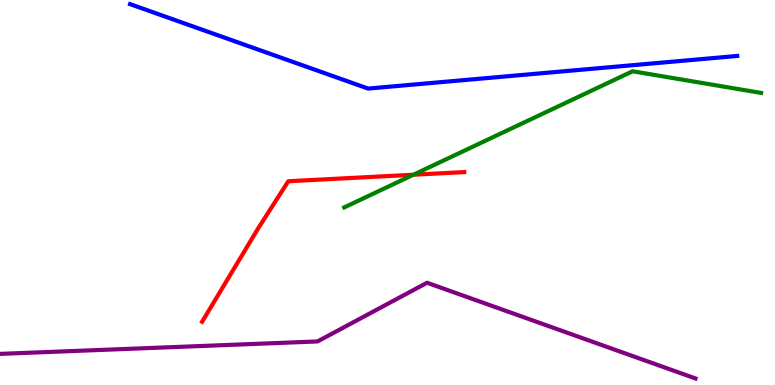[{'lines': ['blue', 'red'], 'intersections': []}, {'lines': ['green', 'red'], 'intersections': [{'x': 5.33, 'y': 5.46}]}, {'lines': ['purple', 'red'], 'intersections': []}, {'lines': ['blue', 'green'], 'intersections': []}, {'lines': ['blue', 'purple'], 'intersections': []}, {'lines': ['green', 'purple'], 'intersections': []}]